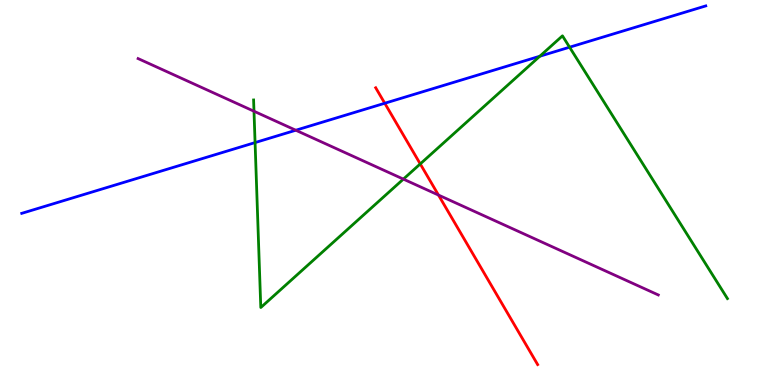[{'lines': ['blue', 'red'], 'intersections': [{'x': 4.96, 'y': 7.32}]}, {'lines': ['green', 'red'], 'intersections': [{'x': 5.42, 'y': 5.74}]}, {'lines': ['purple', 'red'], 'intersections': [{'x': 5.66, 'y': 4.93}]}, {'lines': ['blue', 'green'], 'intersections': [{'x': 3.29, 'y': 6.3}, {'x': 6.97, 'y': 8.54}, {'x': 7.35, 'y': 8.77}]}, {'lines': ['blue', 'purple'], 'intersections': [{'x': 3.82, 'y': 6.62}]}, {'lines': ['green', 'purple'], 'intersections': [{'x': 3.28, 'y': 7.11}, {'x': 5.2, 'y': 5.35}]}]